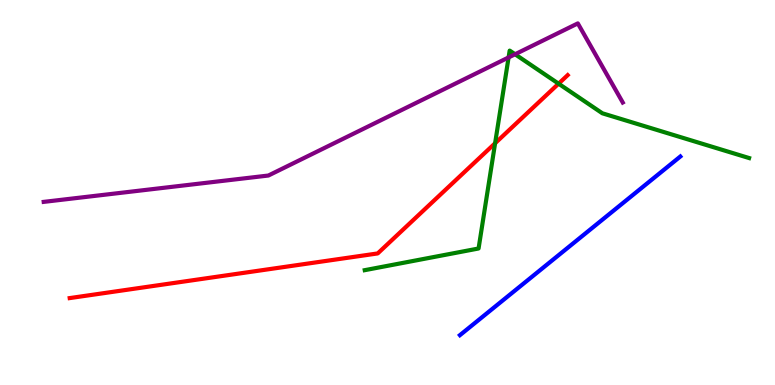[{'lines': ['blue', 'red'], 'intersections': []}, {'lines': ['green', 'red'], 'intersections': [{'x': 6.39, 'y': 6.28}, {'x': 7.21, 'y': 7.83}]}, {'lines': ['purple', 'red'], 'intersections': []}, {'lines': ['blue', 'green'], 'intersections': []}, {'lines': ['blue', 'purple'], 'intersections': []}, {'lines': ['green', 'purple'], 'intersections': [{'x': 6.56, 'y': 8.51}, {'x': 6.65, 'y': 8.59}]}]